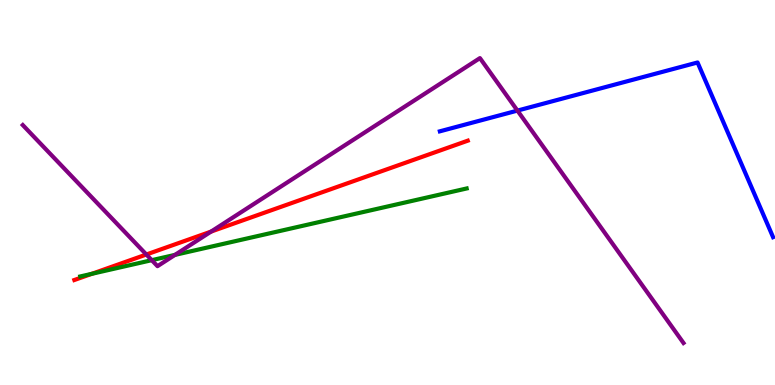[{'lines': ['blue', 'red'], 'intersections': []}, {'lines': ['green', 'red'], 'intersections': [{'x': 1.19, 'y': 2.89}]}, {'lines': ['purple', 'red'], 'intersections': [{'x': 1.89, 'y': 3.39}, {'x': 2.72, 'y': 3.98}]}, {'lines': ['blue', 'green'], 'intersections': []}, {'lines': ['blue', 'purple'], 'intersections': [{'x': 6.68, 'y': 7.13}]}, {'lines': ['green', 'purple'], 'intersections': [{'x': 1.96, 'y': 3.24}, {'x': 2.26, 'y': 3.38}]}]